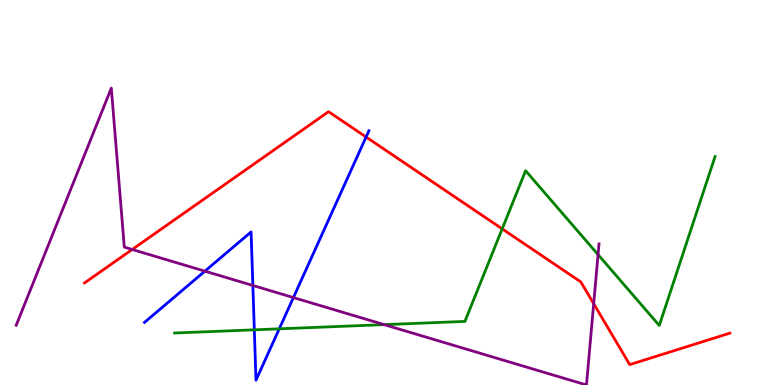[{'lines': ['blue', 'red'], 'intersections': [{'x': 4.72, 'y': 6.44}]}, {'lines': ['green', 'red'], 'intersections': [{'x': 6.48, 'y': 4.06}]}, {'lines': ['purple', 'red'], 'intersections': [{'x': 1.71, 'y': 3.52}, {'x': 7.66, 'y': 2.11}]}, {'lines': ['blue', 'green'], 'intersections': [{'x': 3.28, 'y': 1.43}, {'x': 3.6, 'y': 1.46}]}, {'lines': ['blue', 'purple'], 'intersections': [{'x': 2.64, 'y': 2.96}, {'x': 3.26, 'y': 2.59}, {'x': 3.79, 'y': 2.27}]}, {'lines': ['green', 'purple'], 'intersections': [{'x': 4.96, 'y': 1.57}, {'x': 7.72, 'y': 3.39}]}]